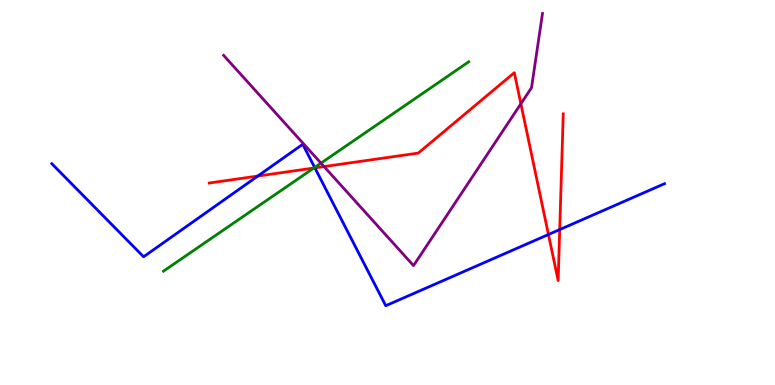[{'lines': ['blue', 'red'], 'intersections': [{'x': 3.33, 'y': 5.43}, {'x': 4.06, 'y': 5.64}, {'x': 7.08, 'y': 3.91}, {'x': 7.22, 'y': 4.04}]}, {'lines': ['green', 'red'], 'intersections': [{'x': 4.05, 'y': 5.64}]}, {'lines': ['purple', 'red'], 'intersections': [{'x': 4.18, 'y': 5.67}, {'x': 6.72, 'y': 7.3}]}, {'lines': ['blue', 'green'], 'intersections': [{'x': 4.06, 'y': 5.65}]}, {'lines': ['blue', 'purple'], 'intersections': []}, {'lines': ['green', 'purple'], 'intersections': [{'x': 4.14, 'y': 5.76}]}]